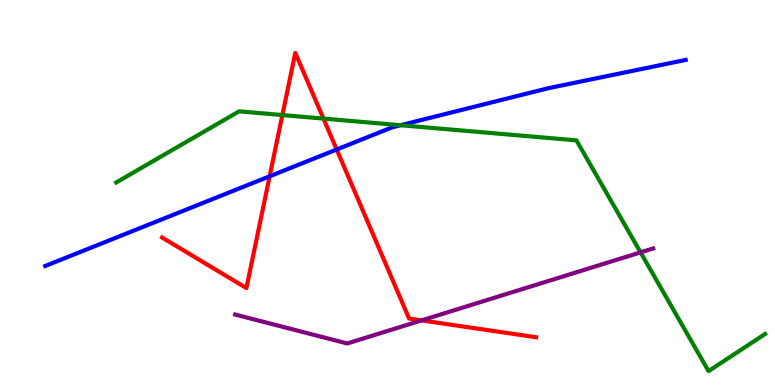[{'lines': ['blue', 'red'], 'intersections': [{'x': 3.48, 'y': 5.42}, {'x': 4.34, 'y': 6.12}]}, {'lines': ['green', 'red'], 'intersections': [{'x': 3.64, 'y': 7.01}, {'x': 4.17, 'y': 6.92}]}, {'lines': ['purple', 'red'], 'intersections': [{'x': 5.44, 'y': 1.68}]}, {'lines': ['blue', 'green'], 'intersections': [{'x': 5.17, 'y': 6.75}]}, {'lines': ['blue', 'purple'], 'intersections': []}, {'lines': ['green', 'purple'], 'intersections': [{'x': 8.27, 'y': 3.44}]}]